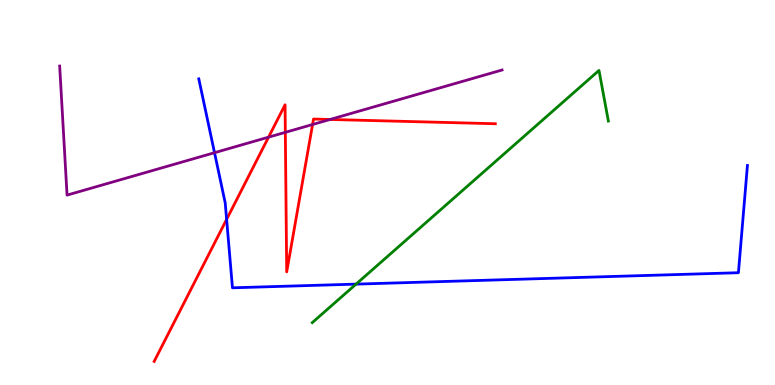[{'lines': ['blue', 'red'], 'intersections': [{'x': 2.92, 'y': 4.3}]}, {'lines': ['green', 'red'], 'intersections': []}, {'lines': ['purple', 'red'], 'intersections': [{'x': 3.47, 'y': 6.44}, {'x': 3.68, 'y': 6.56}, {'x': 4.03, 'y': 6.77}, {'x': 4.26, 'y': 6.9}]}, {'lines': ['blue', 'green'], 'intersections': [{'x': 4.59, 'y': 2.62}]}, {'lines': ['blue', 'purple'], 'intersections': [{'x': 2.77, 'y': 6.03}]}, {'lines': ['green', 'purple'], 'intersections': []}]